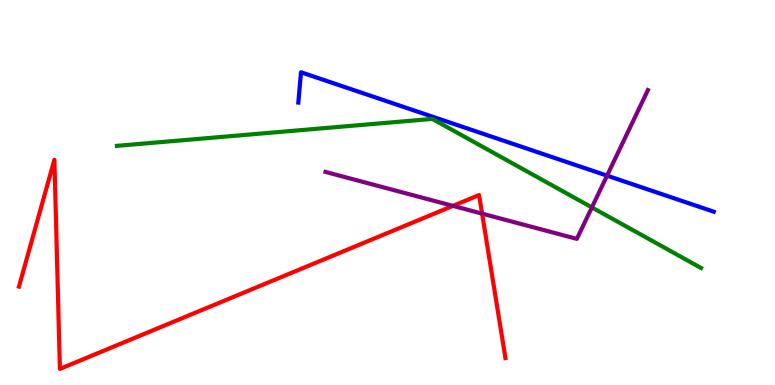[{'lines': ['blue', 'red'], 'intersections': []}, {'lines': ['green', 'red'], 'intersections': []}, {'lines': ['purple', 'red'], 'intersections': [{'x': 5.84, 'y': 4.65}, {'x': 6.22, 'y': 4.45}]}, {'lines': ['blue', 'green'], 'intersections': []}, {'lines': ['blue', 'purple'], 'intersections': [{'x': 7.83, 'y': 5.44}]}, {'lines': ['green', 'purple'], 'intersections': [{'x': 7.64, 'y': 4.61}]}]